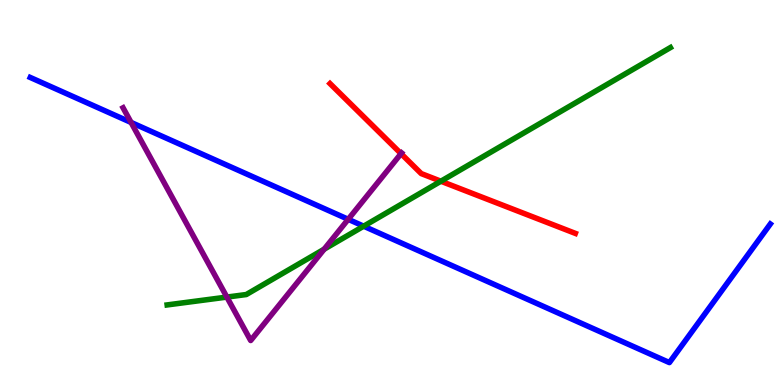[{'lines': ['blue', 'red'], 'intersections': []}, {'lines': ['green', 'red'], 'intersections': [{'x': 5.69, 'y': 5.29}]}, {'lines': ['purple', 'red'], 'intersections': [{'x': 5.17, 'y': 6.01}]}, {'lines': ['blue', 'green'], 'intersections': [{'x': 4.69, 'y': 4.12}]}, {'lines': ['blue', 'purple'], 'intersections': [{'x': 1.69, 'y': 6.82}, {'x': 4.49, 'y': 4.3}]}, {'lines': ['green', 'purple'], 'intersections': [{'x': 2.93, 'y': 2.28}, {'x': 4.18, 'y': 3.53}]}]